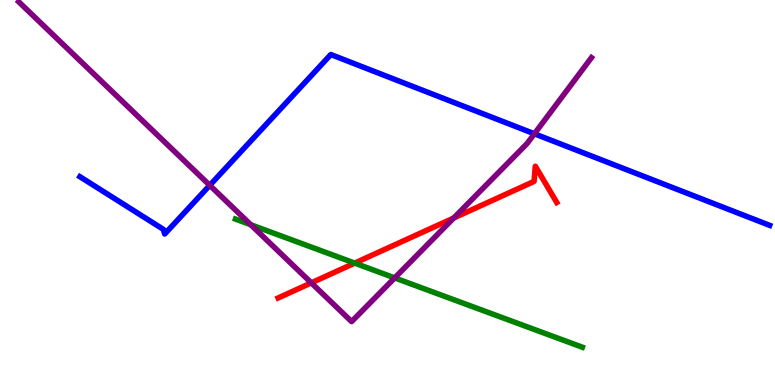[{'lines': ['blue', 'red'], 'intersections': []}, {'lines': ['green', 'red'], 'intersections': [{'x': 4.58, 'y': 3.17}]}, {'lines': ['purple', 'red'], 'intersections': [{'x': 4.02, 'y': 2.65}, {'x': 5.85, 'y': 4.34}]}, {'lines': ['blue', 'green'], 'intersections': []}, {'lines': ['blue', 'purple'], 'intersections': [{'x': 2.71, 'y': 5.19}, {'x': 6.9, 'y': 6.53}]}, {'lines': ['green', 'purple'], 'intersections': [{'x': 3.24, 'y': 4.16}, {'x': 5.09, 'y': 2.78}]}]